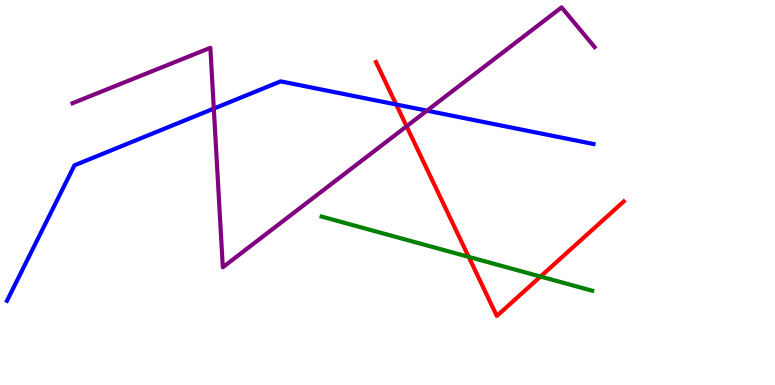[{'lines': ['blue', 'red'], 'intersections': [{'x': 5.11, 'y': 7.29}]}, {'lines': ['green', 'red'], 'intersections': [{'x': 6.05, 'y': 3.33}, {'x': 6.97, 'y': 2.82}]}, {'lines': ['purple', 'red'], 'intersections': [{'x': 5.25, 'y': 6.72}]}, {'lines': ['blue', 'green'], 'intersections': []}, {'lines': ['blue', 'purple'], 'intersections': [{'x': 2.76, 'y': 7.18}, {'x': 5.51, 'y': 7.13}]}, {'lines': ['green', 'purple'], 'intersections': []}]